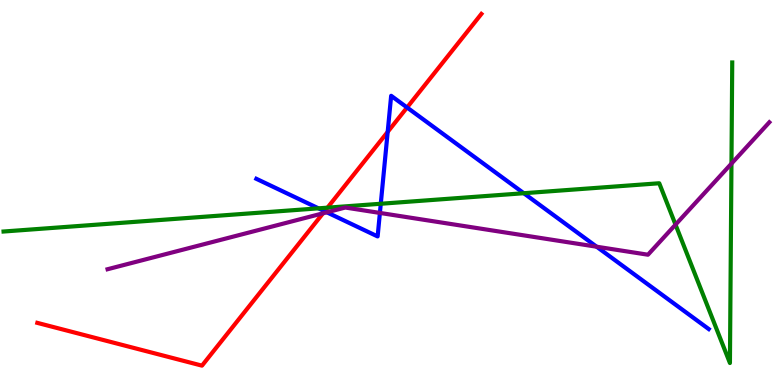[{'lines': ['blue', 'red'], 'intersections': [{'x': 4.19, 'y': 4.51}, {'x': 5.0, 'y': 6.57}, {'x': 5.25, 'y': 7.21}]}, {'lines': ['green', 'red'], 'intersections': [{'x': 4.23, 'y': 4.61}]}, {'lines': ['purple', 'red'], 'intersections': [{'x': 4.17, 'y': 4.46}]}, {'lines': ['blue', 'green'], 'intersections': [{'x': 4.11, 'y': 4.59}, {'x': 4.91, 'y': 4.71}, {'x': 6.76, 'y': 4.98}]}, {'lines': ['blue', 'purple'], 'intersections': [{'x': 4.22, 'y': 4.49}, {'x': 4.9, 'y': 4.47}, {'x': 7.7, 'y': 3.59}]}, {'lines': ['green', 'purple'], 'intersections': [{'x': 8.72, 'y': 4.17}, {'x': 9.44, 'y': 5.75}]}]